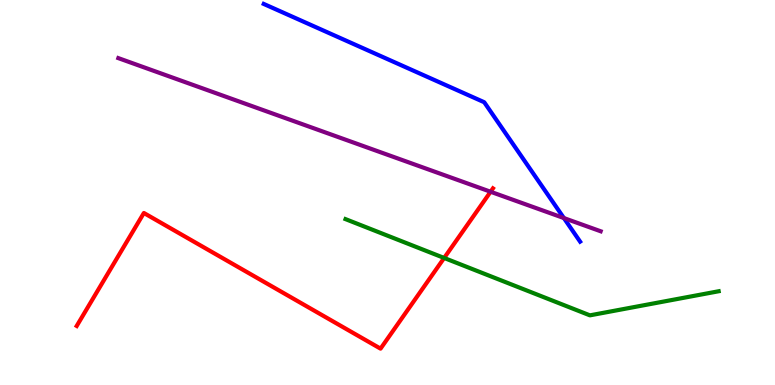[{'lines': ['blue', 'red'], 'intersections': []}, {'lines': ['green', 'red'], 'intersections': [{'x': 5.73, 'y': 3.3}]}, {'lines': ['purple', 'red'], 'intersections': [{'x': 6.33, 'y': 5.02}]}, {'lines': ['blue', 'green'], 'intersections': []}, {'lines': ['blue', 'purple'], 'intersections': [{'x': 7.28, 'y': 4.34}]}, {'lines': ['green', 'purple'], 'intersections': []}]